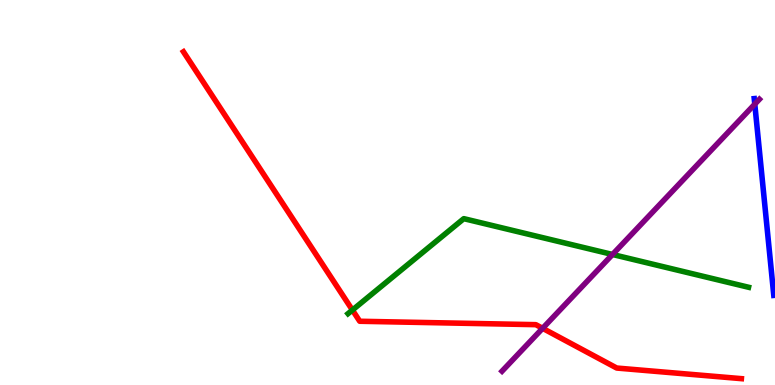[{'lines': ['blue', 'red'], 'intersections': []}, {'lines': ['green', 'red'], 'intersections': [{'x': 4.55, 'y': 1.95}]}, {'lines': ['purple', 'red'], 'intersections': [{'x': 7.0, 'y': 1.47}]}, {'lines': ['blue', 'green'], 'intersections': []}, {'lines': ['blue', 'purple'], 'intersections': [{'x': 9.74, 'y': 7.29}]}, {'lines': ['green', 'purple'], 'intersections': [{'x': 7.9, 'y': 3.39}]}]